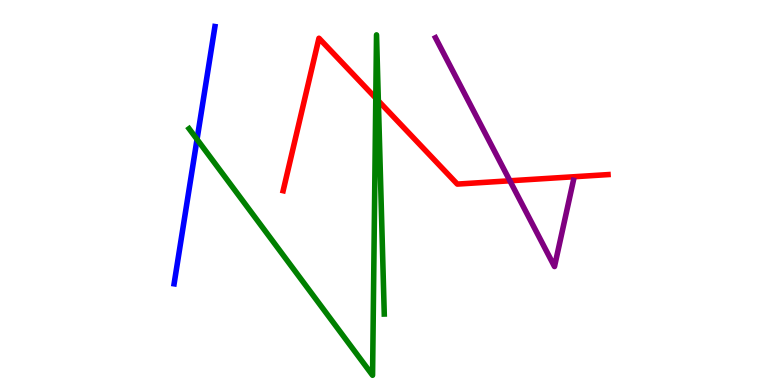[{'lines': ['blue', 'red'], 'intersections': []}, {'lines': ['green', 'red'], 'intersections': [{'x': 4.85, 'y': 7.45}, {'x': 4.88, 'y': 7.38}]}, {'lines': ['purple', 'red'], 'intersections': [{'x': 6.58, 'y': 5.3}]}, {'lines': ['blue', 'green'], 'intersections': [{'x': 2.54, 'y': 6.38}]}, {'lines': ['blue', 'purple'], 'intersections': []}, {'lines': ['green', 'purple'], 'intersections': []}]